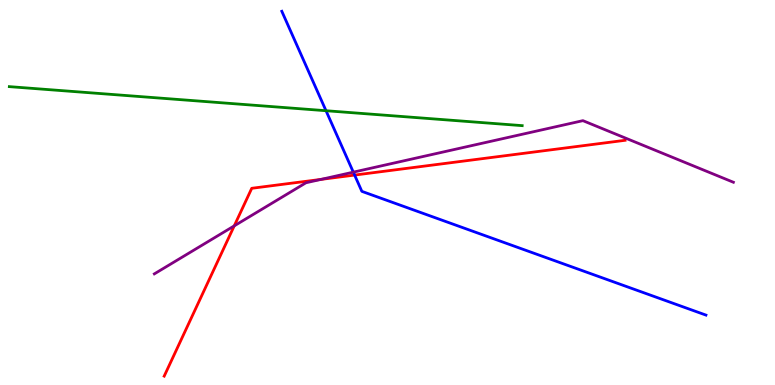[{'lines': ['blue', 'red'], 'intersections': [{'x': 4.58, 'y': 5.45}]}, {'lines': ['green', 'red'], 'intersections': []}, {'lines': ['purple', 'red'], 'intersections': [{'x': 3.02, 'y': 4.13}, {'x': 4.14, 'y': 5.34}]}, {'lines': ['blue', 'green'], 'intersections': [{'x': 4.21, 'y': 7.12}]}, {'lines': ['blue', 'purple'], 'intersections': [{'x': 4.56, 'y': 5.53}]}, {'lines': ['green', 'purple'], 'intersections': []}]